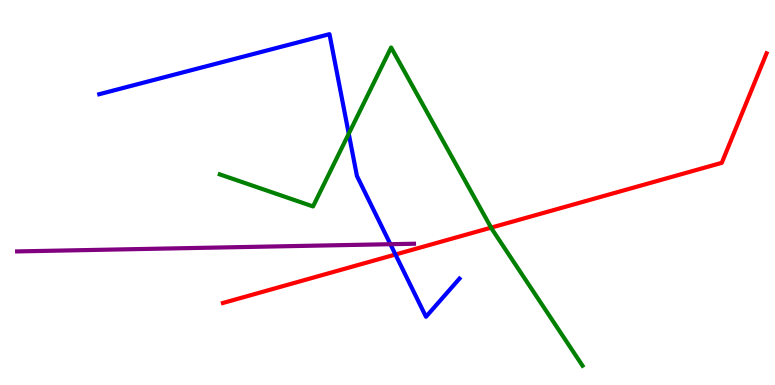[{'lines': ['blue', 'red'], 'intersections': [{'x': 5.1, 'y': 3.39}]}, {'lines': ['green', 'red'], 'intersections': [{'x': 6.34, 'y': 4.09}]}, {'lines': ['purple', 'red'], 'intersections': []}, {'lines': ['blue', 'green'], 'intersections': [{'x': 4.5, 'y': 6.53}]}, {'lines': ['blue', 'purple'], 'intersections': [{'x': 5.04, 'y': 3.66}]}, {'lines': ['green', 'purple'], 'intersections': []}]